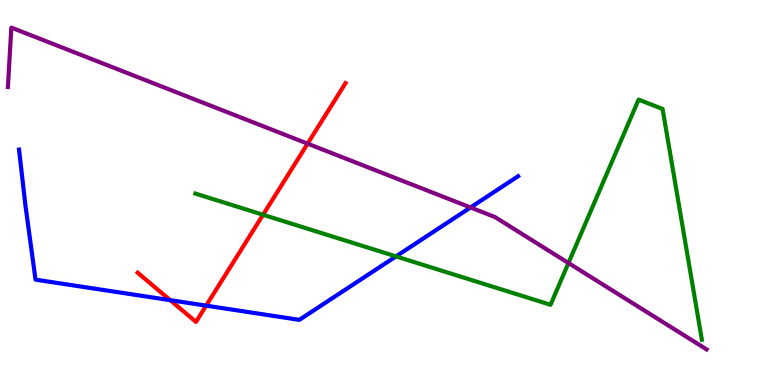[{'lines': ['blue', 'red'], 'intersections': [{'x': 2.2, 'y': 2.2}, {'x': 2.66, 'y': 2.06}]}, {'lines': ['green', 'red'], 'intersections': [{'x': 3.39, 'y': 4.42}]}, {'lines': ['purple', 'red'], 'intersections': [{'x': 3.97, 'y': 6.27}]}, {'lines': ['blue', 'green'], 'intersections': [{'x': 5.11, 'y': 3.34}]}, {'lines': ['blue', 'purple'], 'intersections': [{'x': 6.07, 'y': 4.61}]}, {'lines': ['green', 'purple'], 'intersections': [{'x': 7.33, 'y': 3.17}]}]